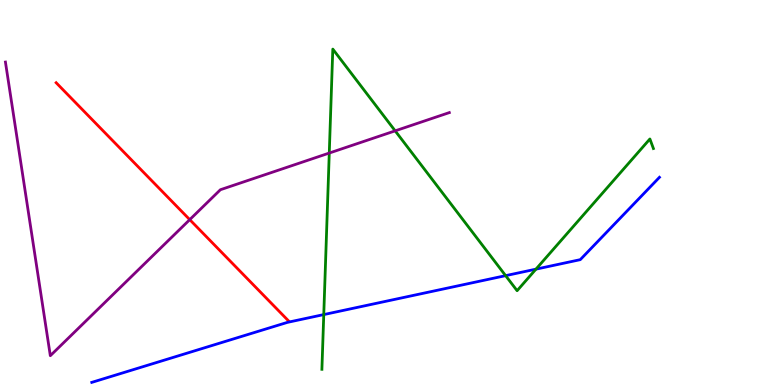[{'lines': ['blue', 'red'], 'intersections': []}, {'lines': ['green', 'red'], 'intersections': []}, {'lines': ['purple', 'red'], 'intersections': [{'x': 2.45, 'y': 4.29}]}, {'lines': ['blue', 'green'], 'intersections': [{'x': 4.18, 'y': 1.83}, {'x': 6.52, 'y': 2.84}, {'x': 6.92, 'y': 3.01}]}, {'lines': ['blue', 'purple'], 'intersections': []}, {'lines': ['green', 'purple'], 'intersections': [{'x': 4.25, 'y': 6.02}, {'x': 5.1, 'y': 6.6}]}]